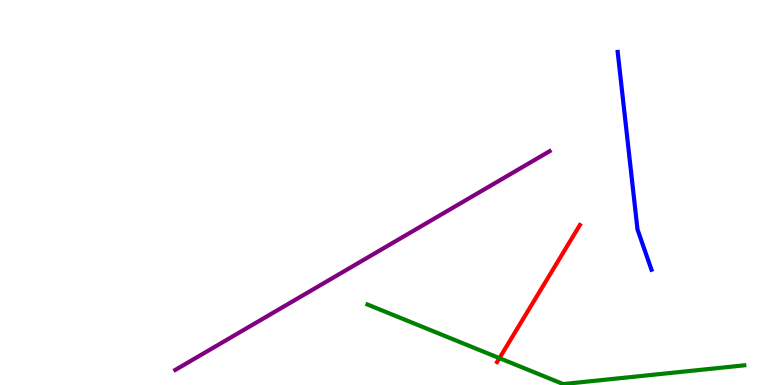[{'lines': ['blue', 'red'], 'intersections': []}, {'lines': ['green', 'red'], 'intersections': [{'x': 6.44, 'y': 0.698}]}, {'lines': ['purple', 'red'], 'intersections': []}, {'lines': ['blue', 'green'], 'intersections': []}, {'lines': ['blue', 'purple'], 'intersections': []}, {'lines': ['green', 'purple'], 'intersections': []}]